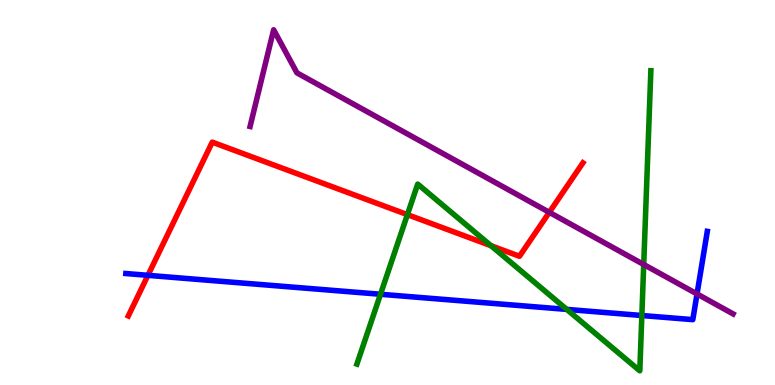[{'lines': ['blue', 'red'], 'intersections': [{'x': 1.91, 'y': 2.85}]}, {'lines': ['green', 'red'], 'intersections': [{'x': 5.26, 'y': 4.42}, {'x': 6.34, 'y': 3.62}]}, {'lines': ['purple', 'red'], 'intersections': [{'x': 7.09, 'y': 4.48}]}, {'lines': ['blue', 'green'], 'intersections': [{'x': 4.91, 'y': 2.36}, {'x': 7.31, 'y': 1.96}, {'x': 8.28, 'y': 1.81}]}, {'lines': ['blue', 'purple'], 'intersections': [{'x': 8.99, 'y': 2.36}]}, {'lines': ['green', 'purple'], 'intersections': [{'x': 8.31, 'y': 3.13}]}]